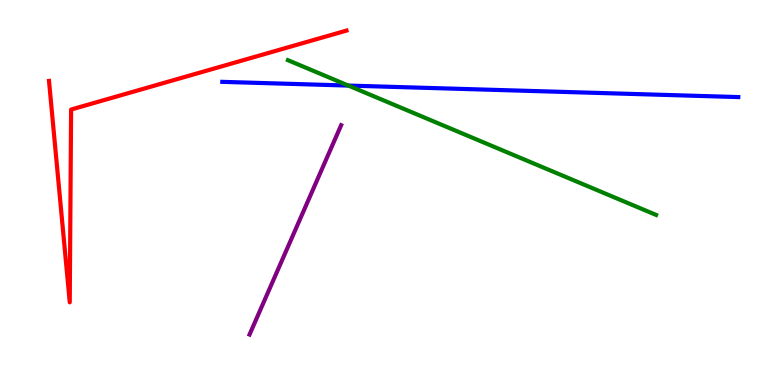[{'lines': ['blue', 'red'], 'intersections': []}, {'lines': ['green', 'red'], 'intersections': []}, {'lines': ['purple', 'red'], 'intersections': []}, {'lines': ['blue', 'green'], 'intersections': [{'x': 4.49, 'y': 7.78}]}, {'lines': ['blue', 'purple'], 'intersections': []}, {'lines': ['green', 'purple'], 'intersections': []}]